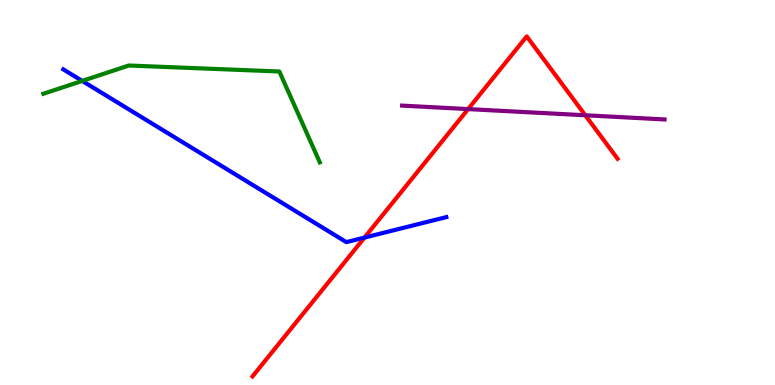[{'lines': ['blue', 'red'], 'intersections': [{'x': 4.7, 'y': 3.83}]}, {'lines': ['green', 'red'], 'intersections': []}, {'lines': ['purple', 'red'], 'intersections': [{'x': 6.04, 'y': 7.17}, {'x': 7.55, 'y': 7.01}]}, {'lines': ['blue', 'green'], 'intersections': [{'x': 1.06, 'y': 7.9}]}, {'lines': ['blue', 'purple'], 'intersections': []}, {'lines': ['green', 'purple'], 'intersections': []}]